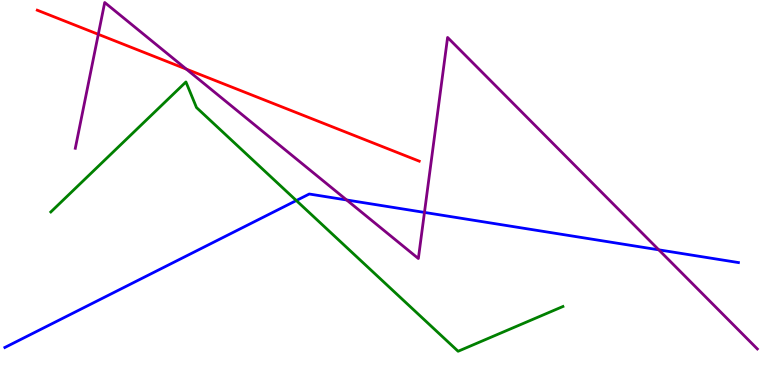[{'lines': ['blue', 'red'], 'intersections': []}, {'lines': ['green', 'red'], 'intersections': []}, {'lines': ['purple', 'red'], 'intersections': [{'x': 1.27, 'y': 9.11}, {'x': 2.4, 'y': 8.21}]}, {'lines': ['blue', 'green'], 'intersections': [{'x': 3.82, 'y': 4.79}]}, {'lines': ['blue', 'purple'], 'intersections': [{'x': 4.47, 'y': 4.81}, {'x': 5.48, 'y': 4.48}, {'x': 8.5, 'y': 3.51}]}, {'lines': ['green', 'purple'], 'intersections': []}]